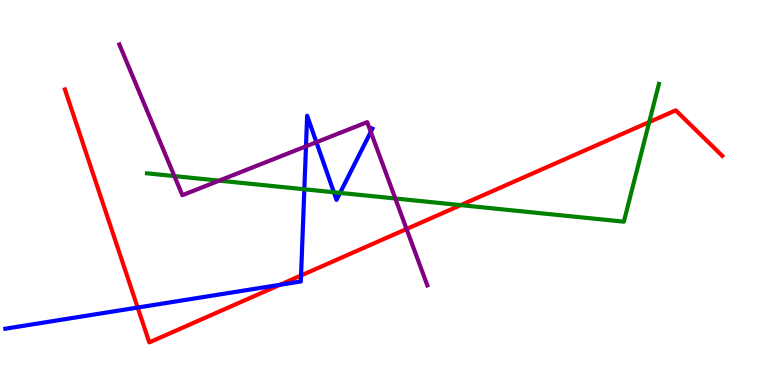[{'lines': ['blue', 'red'], 'intersections': [{'x': 1.78, 'y': 2.01}, {'x': 3.61, 'y': 2.6}, {'x': 3.88, 'y': 2.84}]}, {'lines': ['green', 'red'], 'intersections': [{'x': 5.94, 'y': 4.67}, {'x': 8.38, 'y': 6.83}]}, {'lines': ['purple', 'red'], 'intersections': [{'x': 5.25, 'y': 4.05}]}, {'lines': ['blue', 'green'], 'intersections': [{'x': 3.93, 'y': 5.08}, {'x': 4.31, 'y': 5.01}, {'x': 4.39, 'y': 4.99}]}, {'lines': ['blue', 'purple'], 'intersections': [{'x': 3.95, 'y': 6.2}, {'x': 4.08, 'y': 6.31}, {'x': 4.78, 'y': 6.57}]}, {'lines': ['green', 'purple'], 'intersections': [{'x': 2.25, 'y': 5.43}, {'x': 2.83, 'y': 5.31}, {'x': 5.1, 'y': 4.84}]}]